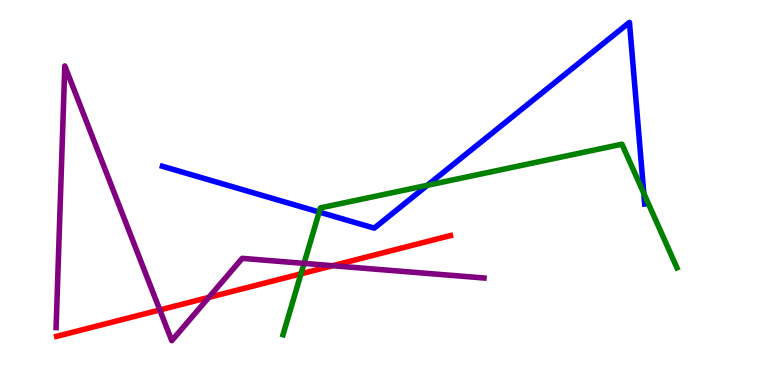[{'lines': ['blue', 'red'], 'intersections': []}, {'lines': ['green', 'red'], 'intersections': [{'x': 3.88, 'y': 2.89}]}, {'lines': ['purple', 'red'], 'intersections': [{'x': 2.06, 'y': 1.95}, {'x': 2.69, 'y': 2.27}, {'x': 4.29, 'y': 3.1}]}, {'lines': ['blue', 'green'], 'intersections': [{'x': 4.12, 'y': 4.49}, {'x': 5.51, 'y': 5.19}, {'x': 8.31, 'y': 4.98}]}, {'lines': ['blue', 'purple'], 'intersections': []}, {'lines': ['green', 'purple'], 'intersections': [{'x': 3.92, 'y': 3.16}]}]